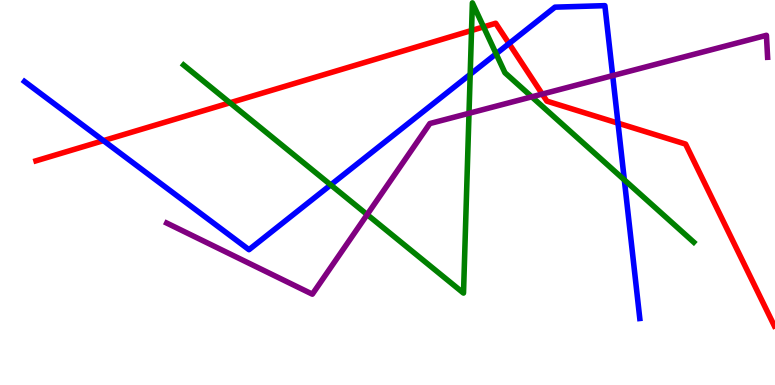[{'lines': ['blue', 'red'], 'intersections': [{'x': 1.33, 'y': 6.35}, {'x': 6.57, 'y': 8.87}, {'x': 7.97, 'y': 6.8}]}, {'lines': ['green', 'red'], 'intersections': [{'x': 2.97, 'y': 7.33}, {'x': 6.08, 'y': 9.21}, {'x': 6.24, 'y': 9.3}]}, {'lines': ['purple', 'red'], 'intersections': [{'x': 7.0, 'y': 7.56}]}, {'lines': ['blue', 'green'], 'intersections': [{'x': 4.27, 'y': 5.2}, {'x': 6.07, 'y': 8.07}, {'x': 6.4, 'y': 8.6}, {'x': 8.06, 'y': 5.33}]}, {'lines': ['blue', 'purple'], 'intersections': [{'x': 7.91, 'y': 8.04}]}, {'lines': ['green', 'purple'], 'intersections': [{'x': 4.74, 'y': 4.43}, {'x': 6.05, 'y': 7.06}, {'x': 6.86, 'y': 7.48}]}]